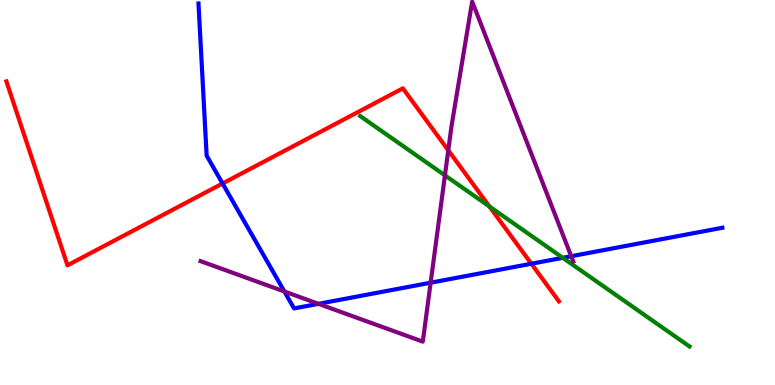[{'lines': ['blue', 'red'], 'intersections': [{'x': 2.87, 'y': 5.23}, {'x': 6.86, 'y': 3.15}]}, {'lines': ['green', 'red'], 'intersections': [{'x': 6.31, 'y': 4.64}]}, {'lines': ['purple', 'red'], 'intersections': [{'x': 5.78, 'y': 6.1}]}, {'lines': ['blue', 'green'], 'intersections': [{'x': 7.26, 'y': 3.3}]}, {'lines': ['blue', 'purple'], 'intersections': [{'x': 3.67, 'y': 2.43}, {'x': 4.11, 'y': 2.11}, {'x': 5.56, 'y': 2.66}, {'x': 7.37, 'y': 3.34}]}, {'lines': ['green', 'purple'], 'intersections': [{'x': 5.74, 'y': 5.45}]}]